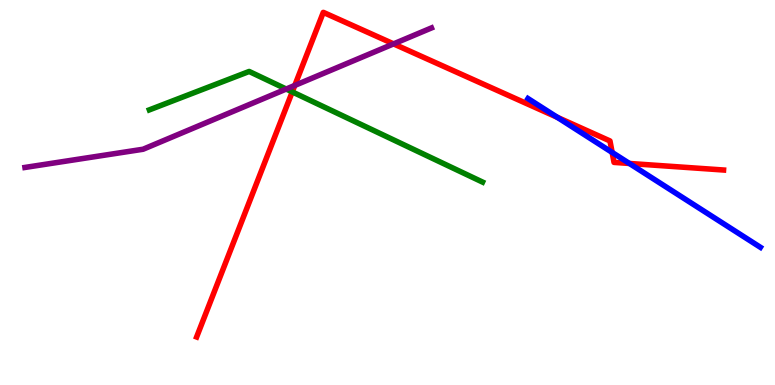[{'lines': ['blue', 'red'], 'intersections': [{'x': 7.19, 'y': 6.95}, {'x': 7.9, 'y': 6.04}, {'x': 8.12, 'y': 5.75}]}, {'lines': ['green', 'red'], 'intersections': [{'x': 3.77, 'y': 7.61}]}, {'lines': ['purple', 'red'], 'intersections': [{'x': 3.8, 'y': 7.78}, {'x': 5.08, 'y': 8.86}]}, {'lines': ['blue', 'green'], 'intersections': []}, {'lines': ['blue', 'purple'], 'intersections': []}, {'lines': ['green', 'purple'], 'intersections': [{'x': 3.69, 'y': 7.69}]}]